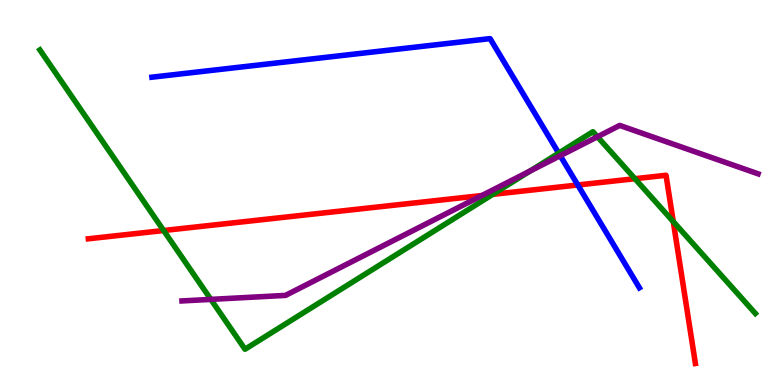[{'lines': ['blue', 'red'], 'intersections': [{'x': 7.46, 'y': 5.2}]}, {'lines': ['green', 'red'], 'intersections': [{'x': 2.11, 'y': 4.01}, {'x': 6.36, 'y': 4.95}, {'x': 8.19, 'y': 5.36}, {'x': 8.69, 'y': 4.24}]}, {'lines': ['purple', 'red'], 'intersections': [{'x': 6.22, 'y': 4.92}]}, {'lines': ['blue', 'green'], 'intersections': [{'x': 7.21, 'y': 6.02}]}, {'lines': ['blue', 'purple'], 'intersections': [{'x': 7.23, 'y': 5.96}]}, {'lines': ['green', 'purple'], 'intersections': [{'x': 2.72, 'y': 2.22}, {'x': 6.84, 'y': 5.56}, {'x': 7.71, 'y': 6.45}]}]